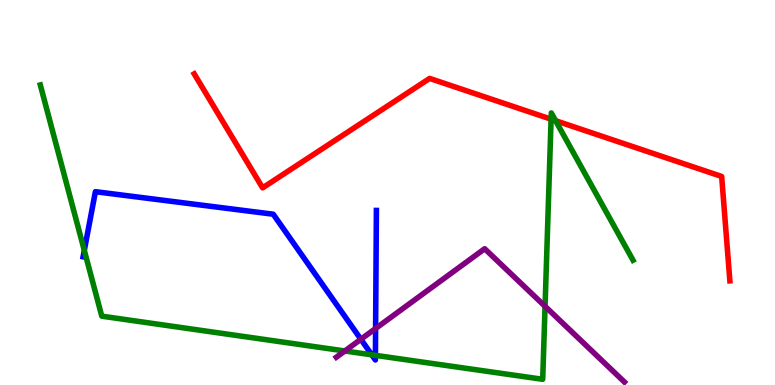[{'lines': ['blue', 'red'], 'intersections': []}, {'lines': ['green', 'red'], 'intersections': [{'x': 7.11, 'y': 6.9}, {'x': 7.17, 'y': 6.86}]}, {'lines': ['purple', 'red'], 'intersections': []}, {'lines': ['blue', 'green'], 'intersections': [{'x': 1.09, 'y': 3.5}, {'x': 4.8, 'y': 0.784}, {'x': 4.84, 'y': 0.77}]}, {'lines': ['blue', 'purple'], 'intersections': [{'x': 4.66, 'y': 1.19}, {'x': 4.85, 'y': 1.47}]}, {'lines': ['green', 'purple'], 'intersections': [{'x': 4.45, 'y': 0.884}, {'x': 7.03, 'y': 2.04}]}]